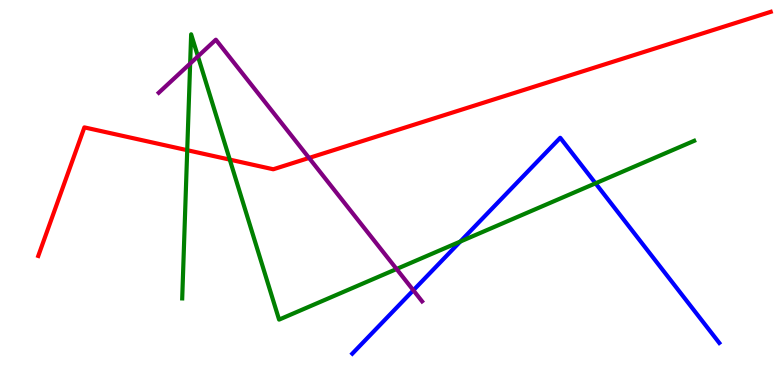[{'lines': ['blue', 'red'], 'intersections': []}, {'lines': ['green', 'red'], 'intersections': [{'x': 2.42, 'y': 6.1}, {'x': 2.96, 'y': 5.85}]}, {'lines': ['purple', 'red'], 'intersections': [{'x': 3.99, 'y': 5.9}]}, {'lines': ['blue', 'green'], 'intersections': [{'x': 5.94, 'y': 3.73}, {'x': 7.68, 'y': 5.24}]}, {'lines': ['blue', 'purple'], 'intersections': [{'x': 5.33, 'y': 2.46}]}, {'lines': ['green', 'purple'], 'intersections': [{'x': 2.45, 'y': 8.35}, {'x': 2.55, 'y': 8.54}, {'x': 5.12, 'y': 3.01}]}]